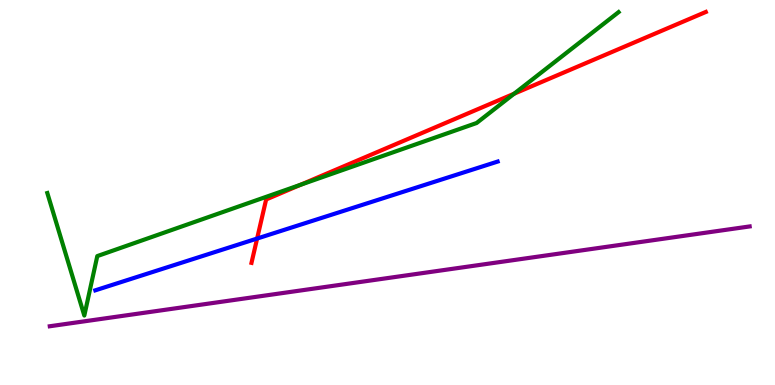[{'lines': ['blue', 'red'], 'intersections': [{'x': 3.32, 'y': 3.8}]}, {'lines': ['green', 'red'], 'intersections': [{'x': 3.88, 'y': 5.2}, {'x': 6.63, 'y': 7.57}]}, {'lines': ['purple', 'red'], 'intersections': []}, {'lines': ['blue', 'green'], 'intersections': []}, {'lines': ['blue', 'purple'], 'intersections': []}, {'lines': ['green', 'purple'], 'intersections': []}]